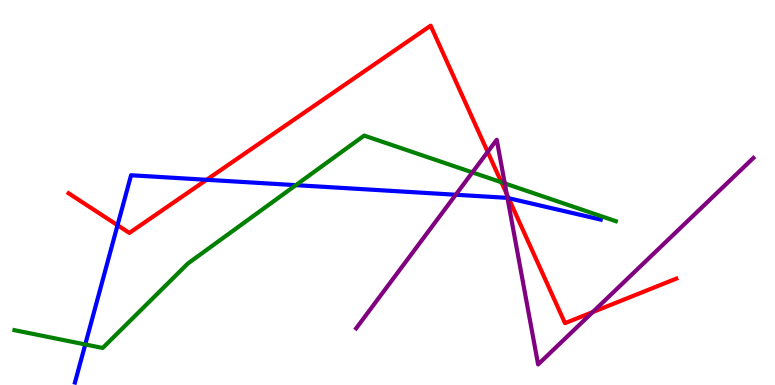[{'lines': ['blue', 'red'], 'intersections': [{'x': 1.52, 'y': 4.15}, {'x': 2.67, 'y': 5.33}, {'x': 6.56, 'y': 4.85}]}, {'lines': ['green', 'red'], 'intersections': [{'x': 6.47, 'y': 5.27}]}, {'lines': ['purple', 'red'], 'intersections': [{'x': 6.29, 'y': 6.05}, {'x': 6.54, 'y': 4.96}, {'x': 7.65, 'y': 1.89}]}, {'lines': ['blue', 'green'], 'intersections': [{'x': 1.1, 'y': 1.05}, {'x': 3.82, 'y': 5.19}]}, {'lines': ['blue', 'purple'], 'intersections': [{'x': 5.88, 'y': 4.94}, {'x': 6.55, 'y': 4.86}]}, {'lines': ['green', 'purple'], 'intersections': [{'x': 6.1, 'y': 5.52}, {'x': 6.51, 'y': 5.24}]}]